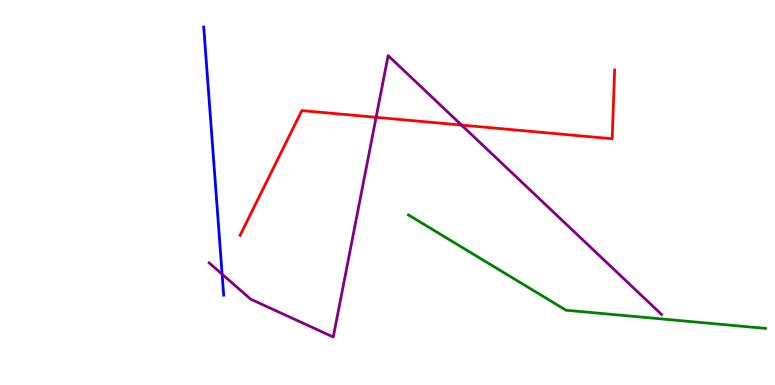[{'lines': ['blue', 'red'], 'intersections': []}, {'lines': ['green', 'red'], 'intersections': []}, {'lines': ['purple', 'red'], 'intersections': [{'x': 4.85, 'y': 6.95}, {'x': 5.96, 'y': 6.75}]}, {'lines': ['blue', 'green'], 'intersections': []}, {'lines': ['blue', 'purple'], 'intersections': [{'x': 2.87, 'y': 2.88}]}, {'lines': ['green', 'purple'], 'intersections': []}]